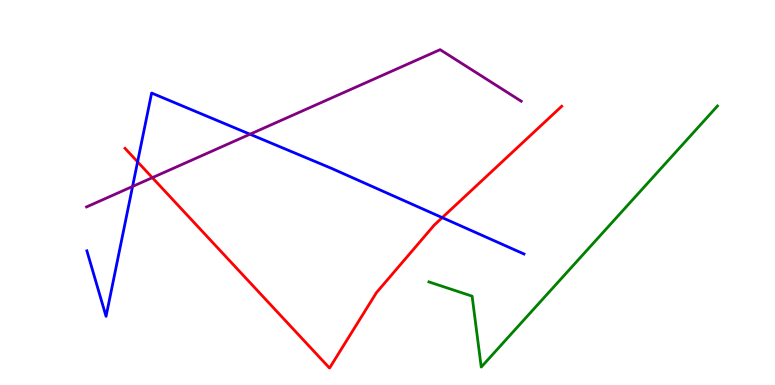[{'lines': ['blue', 'red'], 'intersections': [{'x': 1.78, 'y': 5.8}, {'x': 5.71, 'y': 4.35}]}, {'lines': ['green', 'red'], 'intersections': []}, {'lines': ['purple', 'red'], 'intersections': [{'x': 1.97, 'y': 5.39}]}, {'lines': ['blue', 'green'], 'intersections': []}, {'lines': ['blue', 'purple'], 'intersections': [{'x': 1.71, 'y': 5.16}, {'x': 3.23, 'y': 6.51}]}, {'lines': ['green', 'purple'], 'intersections': []}]